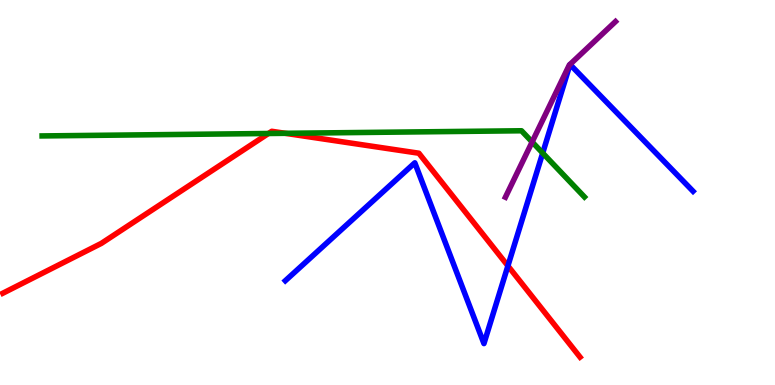[{'lines': ['blue', 'red'], 'intersections': [{'x': 6.55, 'y': 3.09}]}, {'lines': ['green', 'red'], 'intersections': [{'x': 3.46, 'y': 6.53}, {'x': 3.68, 'y': 6.54}]}, {'lines': ['purple', 'red'], 'intersections': []}, {'lines': ['blue', 'green'], 'intersections': [{'x': 7.0, 'y': 6.02}]}, {'lines': ['blue', 'purple'], 'intersections': []}, {'lines': ['green', 'purple'], 'intersections': [{'x': 6.87, 'y': 6.31}]}]